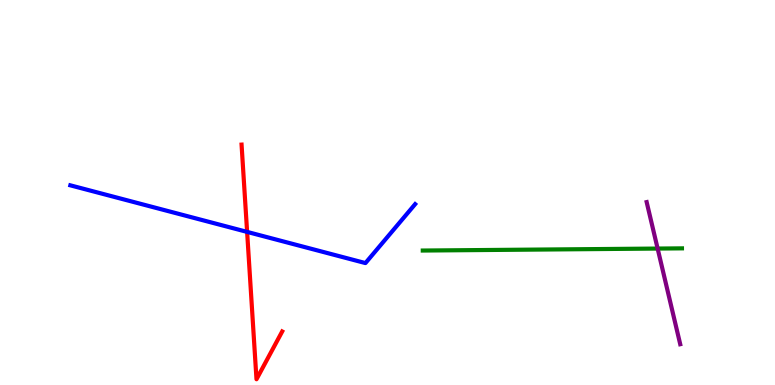[{'lines': ['blue', 'red'], 'intersections': [{'x': 3.19, 'y': 3.98}]}, {'lines': ['green', 'red'], 'intersections': []}, {'lines': ['purple', 'red'], 'intersections': []}, {'lines': ['blue', 'green'], 'intersections': []}, {'lines': ['blue', 'purple'], 'intersections': []}, {'lines': ['green', 'purple'], 'intersections': [{'x': 8.49, 'y': 3.54}]}]